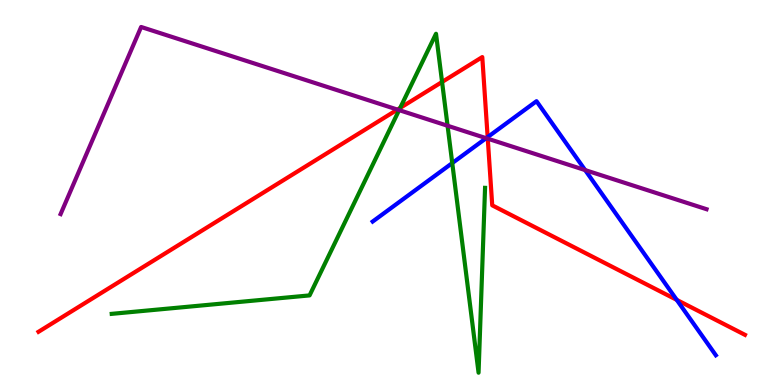[{'lines': ['blue', 'red'], 'intersections': [{'x': 6.29, 'y': 6.44}, {'x': 8.73, 'y': 2.21}]}, {'lines': ['green', 'red'], 'intersections': [{'x': 5.16, 'y': 7.2}, {'x': 5.7, 'y': 7.87}]}, {'lines': ['purple', 'red'], 'intersections': [{'x': 5.13, 'y': 7.15}, {'x': 6.29, 'y': 6.4}]}, {'lines': ['blue', 'green'], 'intersections': [{'x': 5.84, 'y': 5.76}]}, {'lines': ['blue', 'purple'], 'intersections': [{'x': 6.27, 'y': 6.41}, {'x': 7.55, 'y': 5.58}]}, {'lines': ['green', 'purple'], 'intersections': [{'x': 5.15, 'y': 7.14}, {'x': 5.78, 'y': 6.73}]}]